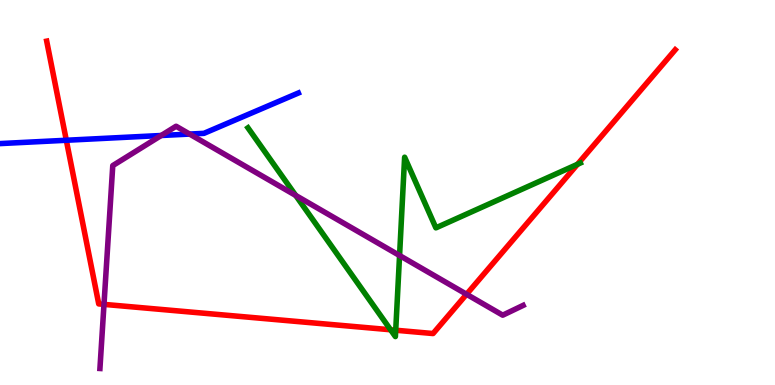[{'lines': ['blue', 'red'], 'intersections': [{'x': 0.856, 'y': 6.36}]}, {'lines': ['green', 'red'], 'intersections': [{'x': 5.04, 'y': 1.43}, {'x': 5.11, 'y': 1.42}, {'x': 7.45, 'y': 5.73}]}, {'lines': ['purple', 'red'], 'intersections': [{'x': 1.34, 'y': 2.09}, {'x': 6.02, 'y': 2.36}]}, {'lines': ['blue', 'green'], 'intersections': []}, {'lines': ['blue', 'purple'], 'intersections': [{'x': 2.08, 'y': 6.48}, {'x': 2.45, 'y': 6.52}]}, {'lines': ['green', 'purple'], 'intersections': [{'x': 3.82, 'y': 4.92}, {'x': 5.16, 'y': 3.36}]}]